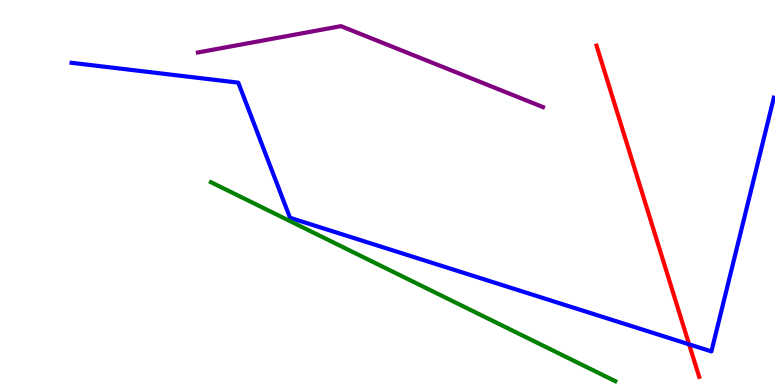[{'lines': ['blue', 'red'], 'intersections': [{'x': 8.89, 'y': 1.06}]}, {'lines': ['green', 'red'], 'intersections': []}, {'lines': ['purple', 'red'], 'intersections': []}, {'lines': ['blue', 'green'], 'intersections': []}, {'lines': ['blue', 'purple'], 'intersections': []}, {'lines': ['green', 'purple'], 'intersections': []}]